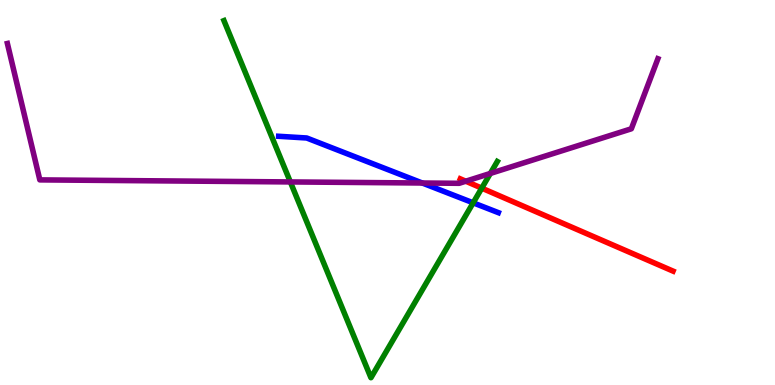[{'lines': ['blue', 'red'], 'intersections': []}, {'lines': ['green', 'red'], 'intersections': [{'x': 6.22, 'y': 5.11}]}, {'lines': ['purple', 'red'], 'intersections': [{'x': 6.01, 'y': 5.29}]}, {'lines': ['blue', 'green'], 'intersections': [{'x': 6.11, 'y': 4.73}]}, {'lines': ['blue', 'purple'], 'intersections': [{'x': 5.45, 'y': 5.25}]}, {'lines': ['green', 'purple'], 'intersections': [{'x': 3.75, 'y': 5.27}, {'x': 6.33, 'y': 5.5}]}]